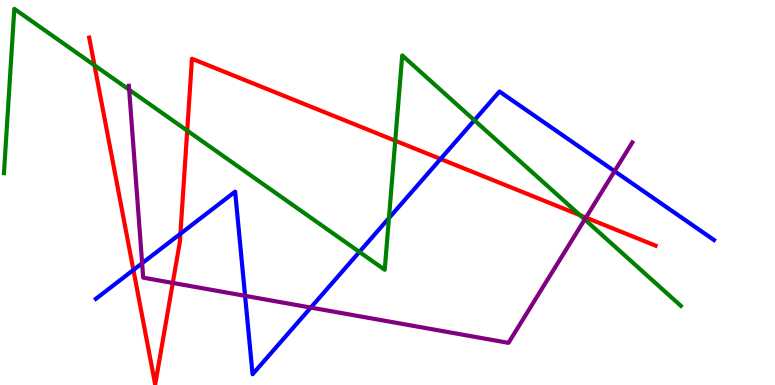[{'lines': ['blue', 'red'], 'intersections': [{'x': 1.72, 'y': 2.99}, {'x': 2.33, 'y': 3.93}, {'x': 5.68, 'y': 5.87}]}, {'lines': ['green', 'red'], 'intersections': [{'x': 1.22, 'y': 8.3}, {'x': 2.42, 'y': 6.61}, {'x': 5.1, 'y': 6.35}, {'x': 7.48, 'y': 4.41}]}, {'lines': ['purple', 'red'], 'intersections': [{'x': 2.23, 'y': 2.65}, {'x': 7.56, 'y': 4.35}]}, {'lines': ['blue', 'green'], 'intersections': [{'x': 4.64, 'y': 3.46}, {'x': 5.02, 'y': 4.33}, {'x': 6.12, 'y': 6.88}]}, {'lines': ['blue', 'purple'], 'intersections': [{'x': 1.83, 'y': 3.16}, {'x': 3.16, 'y': 2.32}, {'x': 4.01, 'y': 2.01}, {'x': 7.93, 'y': 5.55}]}, {'lines': ['green', 'purple'], 'intersections': [{'x': 1.67, 'y': 7.67}, {'x': 7.55, 'y': 4.3}]}]